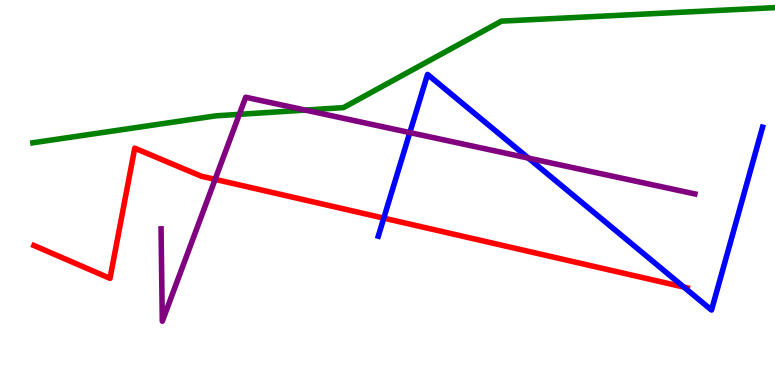[{'lines': ['blue', 'red'], 'intersections': [{'x': 4.95, 'y': 4.33}, {'x': 8.82, 'y': 2.54}]}, {'lines': ['green', 'red'], 'intersections': []}, {'lines': ['purple', 'red'], 'intersections': [{'x': 2.78, 'y': 5.34}]}, {'lines': ['blue', 'green'], 'intersections': []}, {'lines': ['blue', 'purple'], 'intersections': [{'x': 5.29, 'y': 6.56}, {'x': 6.82, 'y': 5.89}]}, {'lines': ['green', 'purple'], 'intersections': [{'x': 3.09, 'y': 7.03}, {'x': 3.94, 'y': 7.14}]}]